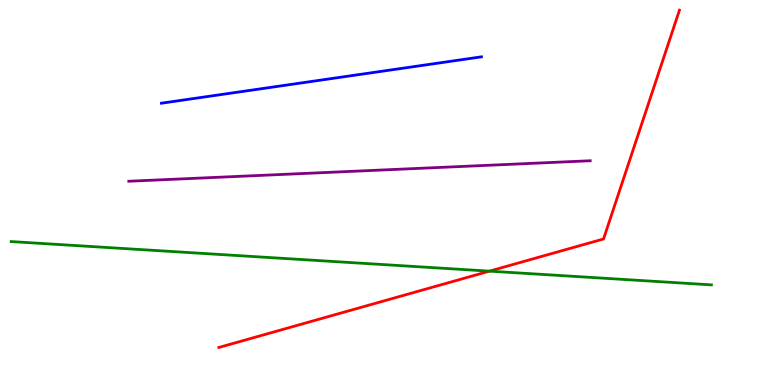[{'lines': ['blue', 'red'], 'intersections': []}, {'lines': ['green', 'red'], 'intersections': [{'x': 6.32, 'y': 2.96}]}, {'lines': ['purple', 'red'], 'intersections': []}, {'lines': ['blue', 'green'], 'intersections': []}, {'lines': ['blue', 'purple'], 'intersections': []}, {'lines': ['green', 'purple'], 'intersections': []}]